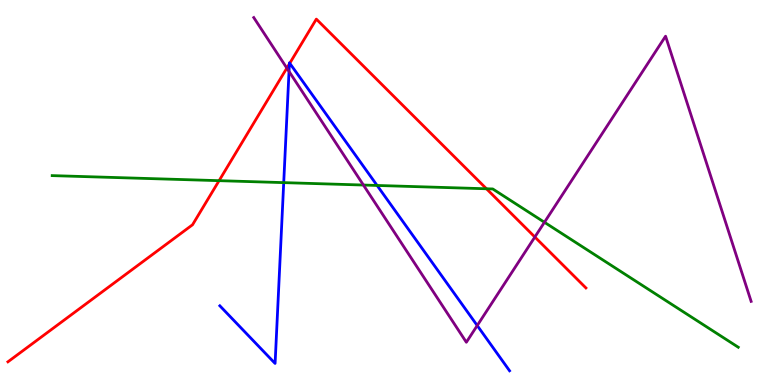[{'lines': ['blue', 'red'], 'intersections': [{'x': 3.73, 'y': 8.34}, {'x': 3.74, 'y': 8.36}]}, {'lines': ['green', 'red'], 'intersections': [{'x': 2.83, 'y': 5.31}, {'x': 6.28, 'y': 5.1}]}, {'lines': ['purple', 'red'], 'intersections': [{'x': 3.7, 'y': 8.23}, {'x': 6.9, 'y': 3.84}]}, {'lines': ['blue', 'green'], 'intersections': [{'x': 3.66, 'y': 5.26}, {'x': 4.87, 'y': 5.18}]}, {'lines': ['blue', 'purple'], 'intersections': [{'x': 3.73, 'y': 8.15}, {'x': 6.16, 'y': 1.54}]}, {'lines': ['green', 'purple'], 'intersections': [{'x': 4.69, 'y': 5.19}, {'x': 7.03, 'y': 4.23}]}]